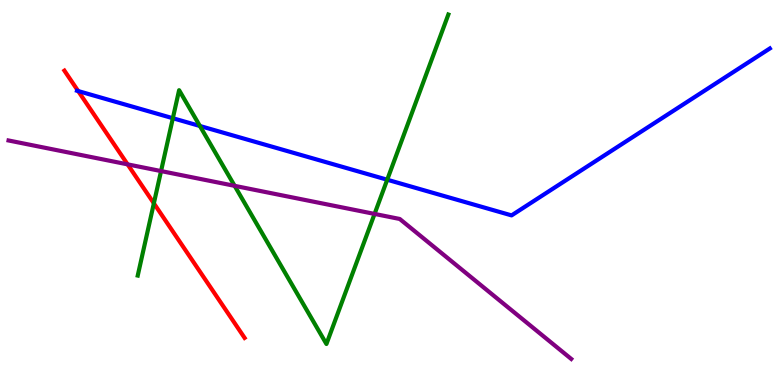[{'lines': ['blue', 'red'], 'intersections': [{'x': 1.01, 'y': 7.63}]}, {'lines': ['green', 'red'], 'intersections': [{'x': 1.99, 'y': 4.72}]}, {'lines': ['purple', 'red'], 'intersections': [{'x': 1.65, 'y': 5.73}]}, {'lines': ['blue', 'green'], 'intersections': [{'x': 2.23, 'y': 6.93}, {'x': 2.58, 'y': 6.73}, {'x': 5.0, 'y': 5.33}]}, {'lines': ['blue', 'purple'], 'intersections': []}, {'lines': ['green', 'purple'], 'intersections': [{'x': 2.08, 'y': 5.56}, {'x': 3.03, 'y': 5.17}, {'x': 4.83, 'y': 4.44}]}]